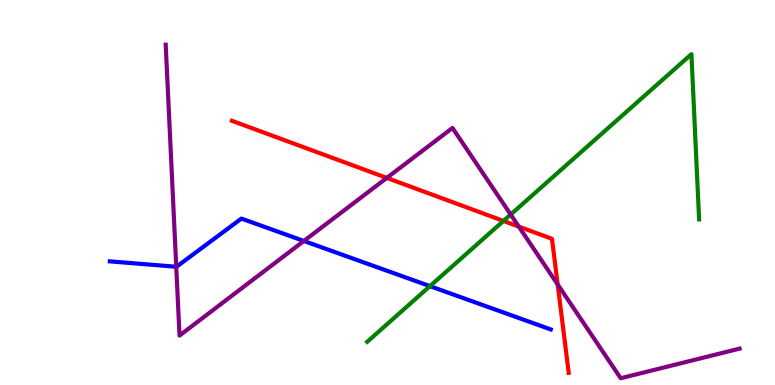[{'lines': ['blue', 'red'], 'intersections': []}, {'lines': ['green', 'red'], 'intersections': [{'x': 6.5, 'y': 4.26}]}, {'lines': ['purple', 'red'], 'intersections': [{'x': 4.99, 'y': 5.38}, {'x': 6.69, 'y': 4.11}, {'x': 7.2, 'y': 2.61}]}, {'lines': ['blue', 'green'], 'intersections': [{'x': 5.55, 'y': 2.57}]}, {'lines': ['blue', 'purple'], 'intersections': [{'x': 2.27, 'y': 3.07}, {'x': 3.92, 'y': 3.74}]}, {'lines': ['green', 'purple'], 'intersections': [{'x': 6.59, 'y': 4.43}]}]